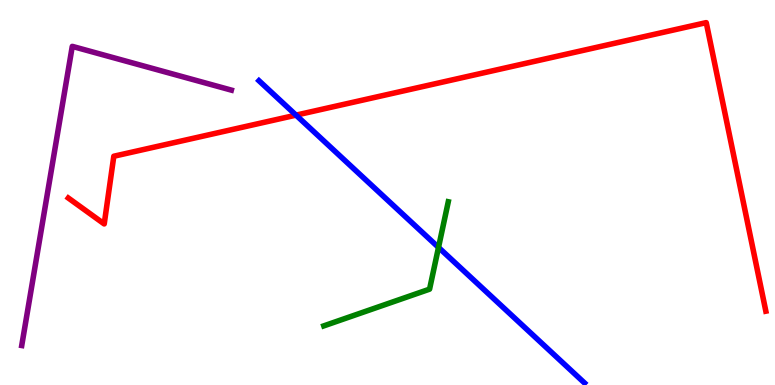[{'lines': ['blue', 'red'], 'intersections': [{'x': 3.82, 'y': 7.01}]}, {'lines': ['green', 'red'], 'intersections': []}, {'lines': ['purple', 'red'], 'intersections': []}, {'lines': ['blue', 'green'], 'intersections': [{'x': 5.66, 'y': 3.57}]}, {'lines': ['blue', 'purple'], 'intersections': []}, {'lines': ['green', 'purple'], 'intersections': []}]